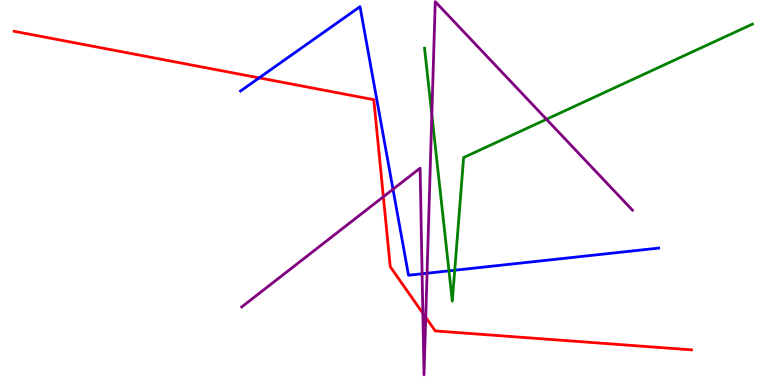[{'lines': ['blue', 'red'], 'intersections': [{'x': 3.34, 'y': 7.98}]}, {'lines': ['green', 'red'], 'intersections': []}, {'lines': ['purple', 'red'], 'intersections': [{'x': 4.95, 'y': 4.89}, {'x': 5.46, 'y': 1.86}, {'x': 5.49, 'y': 1.76}]}, {'lines': ['blue', 'green'], 'intersections': [{'x': 5.79, 'y': 2.96}, {'x': 5.87, 'y': 2.98}]}, {'lines': ['blue', 'purple'], 'intersections': [{'x': 5.07, 'y': 5.08}, {'x': 5.45, 'y': 2.89}, {'x': 5.51, 'y': 2.9}]}, {'lines': ['green', 'purple'], 'intersections': [{'x': 5.57, 'y': 7.02}, {'x': 7.05, 'y': 6.9}]}]